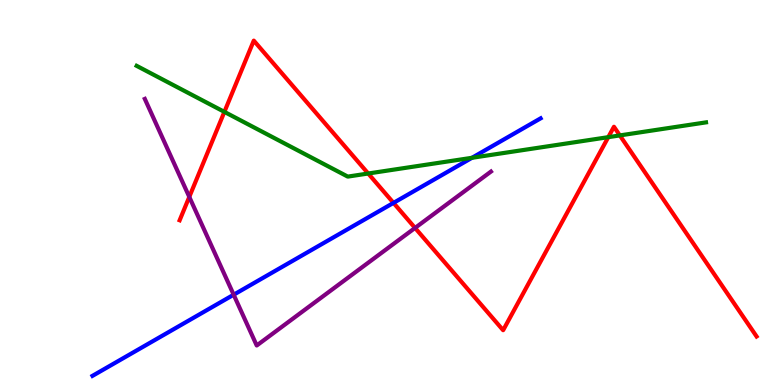[{'lines': ['blue', 'red'], 'intersections': [{'x': 5.08, 'y': 4.73}]}, {'lines': ['green', 'red'], 'intersections': [{'x': 2.9, 'y': 7.09}, {'x': 4.75, 'y': 5.49}, {'x': 7.85, 'y': 6.44}, {'x': 8.0, 'y': 6.48}]}, {'lines': ['purple', 'red'], 'intersections': [{'x': 2.44, 'y': 4.89}, {'x': 5.36, 'y': 4.08}]}, {'lines': ['blue', 'green'], 'intersections': [{'x': 6.09, 'y': 5.9}]}, {'lines': ['blue', 'purple'], 'intersections': [{'x': 3.02, 'y': 2.34}]}, {'lines': ['green', 'purple'], 'intersections': []}]